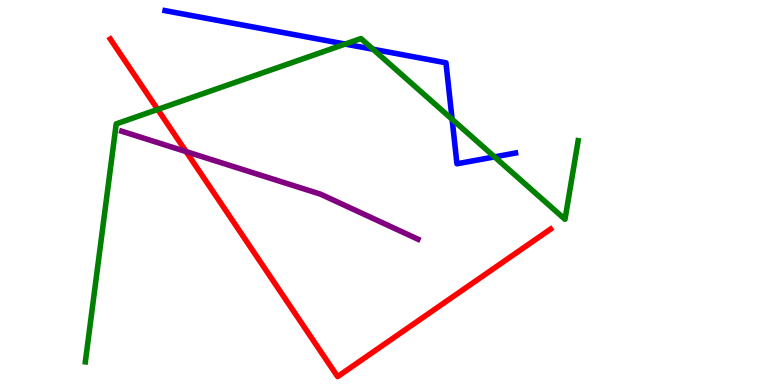[{'lines': ['blue', 'red'], 'intersections': []}, {'lines': ['green', 'red'], 'intersections': [{'x': 2.03, 'y': 7.16}]}, {'lines': ['purple', 'red'], 'intersections': [{'x': 2.4, 'y': 6.06}]}, {'lines': ['blue', 'green'], 'intersections': [{'x': 4.45, 'y': 8.86}, {'x': 4.81, 'y': 8.72}, {'x': 5.83, 'y': 6.9}, {'x': 6.38, 'y': 5.93}]}, {'lines': ['blue', 'purple'], 'intersections': []}, {'lines': ['green', 'purple'], 'intersections': []}]